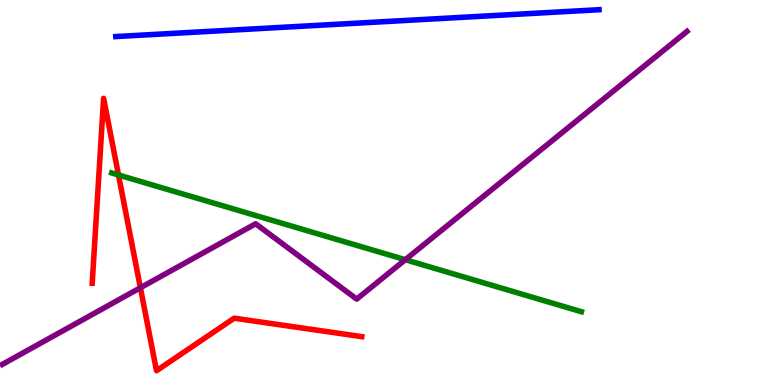[{'lines': ['blue', 'red'], 'intersections': []}, {'lines': ['green', 'red'], 'intersections': [{'x': 1.53, 'y': 5.46}]}, {'lines': ['purple', 'red'], 'intersections': [{'x': 1.81, 'y': 2.53}]}, {'lines': ['blue', 'green'], 'intersections': []}, {'lines': ['blue', 'purple'], 'intersections': []}, {'lines': ['green', 'purple'], 'intersections': [{'x': 5.23, 'y': 3.25}]}]